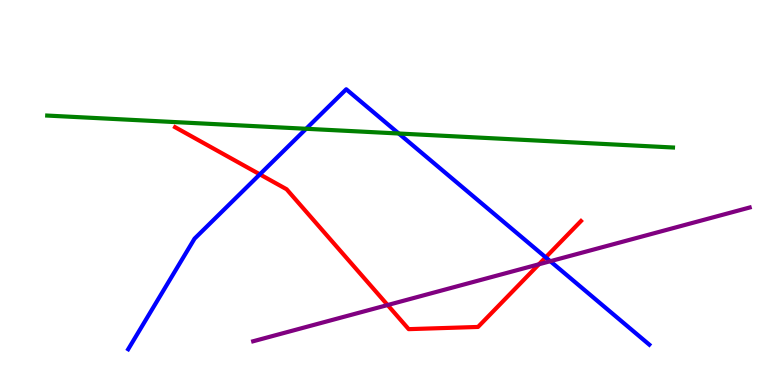[{'lines': ['blue', 'red'], 'intersections': [{'x': 3.35, 'y': 5.47}, {'x': 7.04, 'y': 3.32}]}, {'lines': ['green', 'red'], 'intersections': []}, {'lines': ['purple', 'red'], 'intersections': [{'x': 5.0, 'y': 2.08}, {'x': 6.95, 'y': 3.14}]}, {'lines': ['blue', 'green'], 'intersections': [{'x': 3.95, 'y': 6.66}, {'x': 5.14, 'y': 6.53}]}, {'lines': ['blue', 'purple'], 'intersections': [{'x': 7.1, 'y': 3.22}]}, {'lines': ['green', 'purple'], 'intersections': []}]